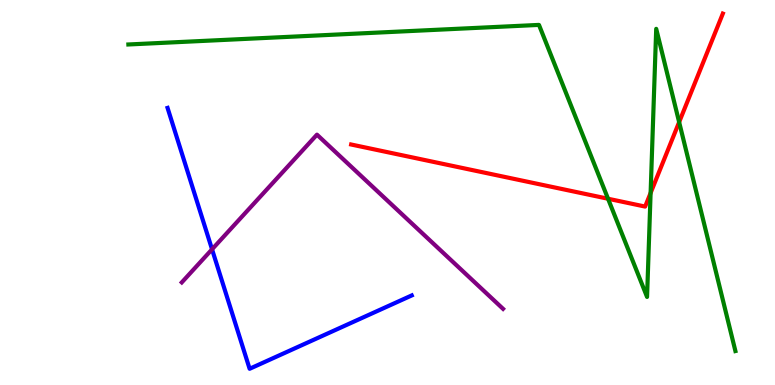[{'lines': ['blue', 'red'], 'intersections': []}, {'lines': ['green', 'red'], 'intersections': [{'x': 7.85, 'y': 4.84}, {'x': 8.39, 'y': 4.99}, {'x': 8.76, 'y': 6.83}]}, {'lines': ['purple', 'red'], 'intersections': []}, {'lines': ['blue', 'green'], 'intersections': []}, {'lines': ['blue', 'purple'], 'intersections': [{'x': 2.74, 'y': 3.52}]}, {'lines': ['green', 'purple'], 'intersections': []}]